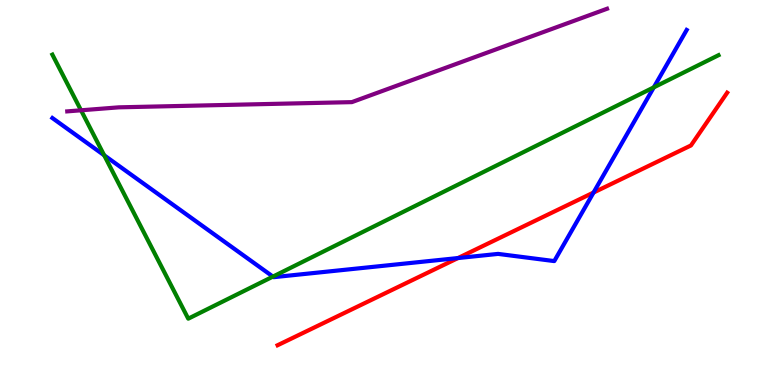[{'lines': ['blue', 'red'], 'intersections': [{'x': 5.91, 'y': 3.3}, {'x': 7.66, 'y': 5.0}]}, {'lines': ['green', 'red'], 'intersections': []}, {'lines': ['purple', 'red'], 'intersections': []}, {'lines': ['blue', 'green'], 'intersections': [{'x': 1.34, 'y': 5.97}, {'x': 3.52, 'y': 2.82}, {'x': 8.44, 'y': 7.73}]}, {'lines': ['blue', 'purple'], 'intersections': []}, {'lines': ['green', 'purple'], 'intersections': [{'x': 1.05, 'y': 7.14}]}]